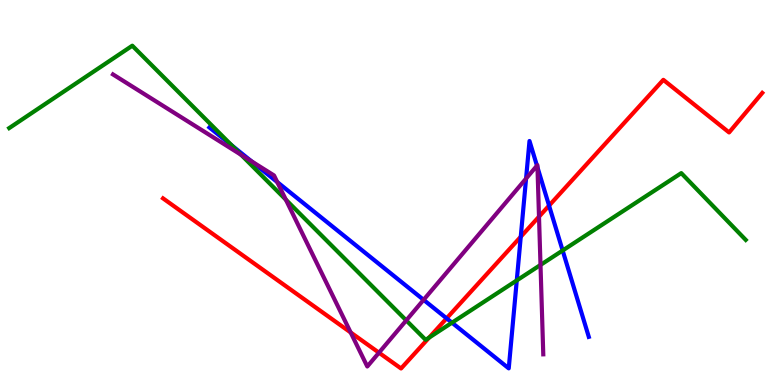[{'lines': ['blue', 'red'], 'intersections': [{'x': 5.76, 'y': 1.73}, {'x': 6.72, 'y': 3.85}, {'x': 7.08, 'y': 4.66}]}, {'lines': ['green', 'red'], 'intersections': [{'x': 5.54, 'y': 1.23}]}, {'lines': ['purple', 'red'], 'intersections': [{'x': 4.52, 'y': 1.36}, {'x': 4.89, 'y': 0.839}, {'x': 6.95, 'y': 4.37}]}, {'lines': ['blue', 'green'], 'intersections': [{'x': 2.99, 'y': 6.22}, {'x': 5.83, 'y': 1.62}, {'x': 6.67, 'y': 2.72}, {'x': 7.26, 'y': 3.49}]}, {'lines': ['blue', 'purple'], 'intersections': [{'x': 3.24, 'y': 5.81}, {'x': 3.58, 'y': 5.27}, {'x': 5.47, 'y': 2.21}, {'x': 6.79, 'y': 5.36}, {'x': 6.93, 'y': 5.7}, {'x': 6.94, 'y': 5.65}]}, {'lines': ['green', 'purple'], 'intersections': [{'x': 3.11, 'y': 5.98}, {'x': 3.69, 'y': 4.81}, {'x': 5.24, 'y': 1.68}, {'x': 6.97, 'y': 3.12}]}]